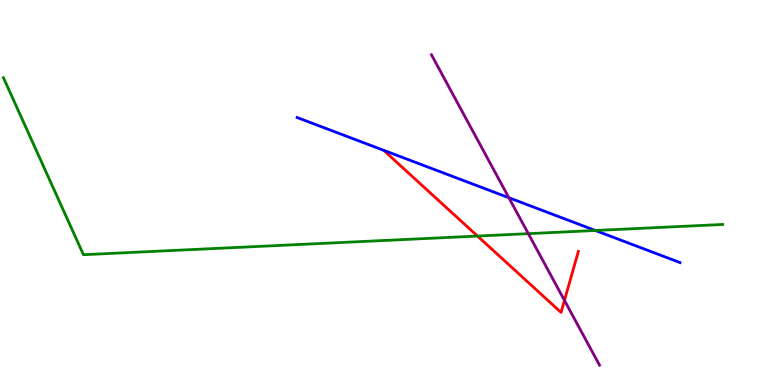[{'lines': ['blue', 'red'], 'intersections': []}, {'lines': ['green', 'red'], 'intersections': [{'x': 6.16, 'y': 3.87}]}, {'lines': ['purple', 'red'], 'intersections': [{'x': 7.28, 'y': 2.2}]}, {'lines': ['blue', 'green'], 'intersections': [{'x': 7.68, 'y': 4.01}]}, {'lines': ['blue', 'purple'], 'intersections': [{'x': 6.57, 'y': 4.86}]}, {'lines': ['green', 'purple'], 'intersections': [{'x': 6.82, 'y': 3.93}]}]